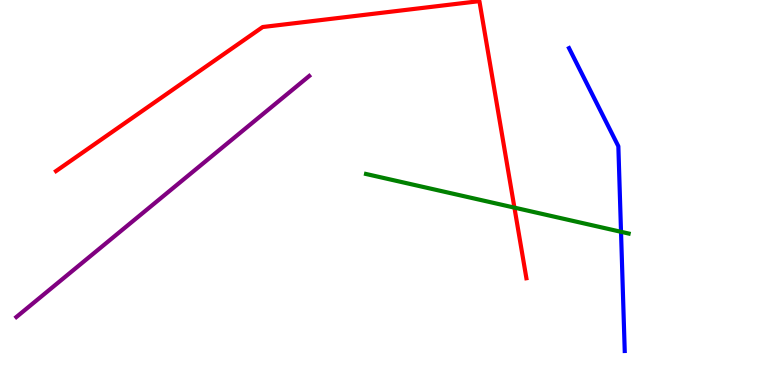[{'lines': ['blue', 'red'], 'intersections': []}, {'lines': ['green', 'red'], 'intersections': [{'x': 6.64, 'y': 4.61}]}, {'lines': ['purple', 'red'], 'intersections': []}, {'lines': ['blue', 'green'], 'intersections': [{'x': 8.01, 'y': 3.98}]}, {'lines': ['blue', 'purple'], 'intersections': []}, {'lines': ['green', 'purple'], 'intersections': []}]